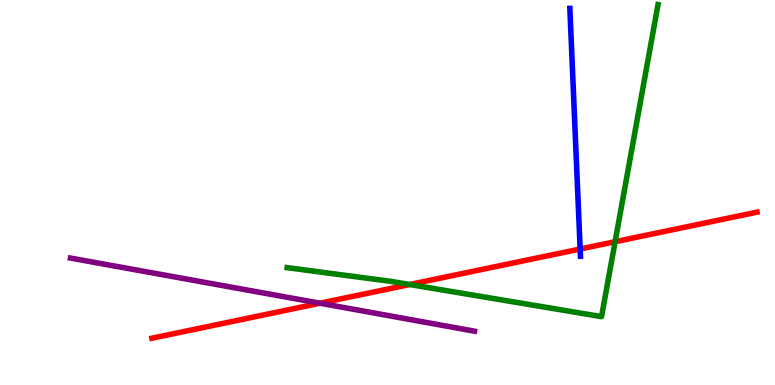[{'lines': ['blue', 'red'], 'intersections': [{'x': 7.49, 'y': 3.53}]}, {'lines': ['green', 'red'], 'intersections': [{'x': 5.29, 'y': 2.61}, {'x': 7.94, 'y': 3.72}]}, {'lines': ['purple', 'red'], 'intersections': [{'x': 4.13, 'y': 2.12}]}, {'lines': ['blue', 'green'], 'intersections': []}, {'lines': ['blue', 'purple'], 'intersections': []}, {'lines': ['green', 'purple'], 'intersections': []}]